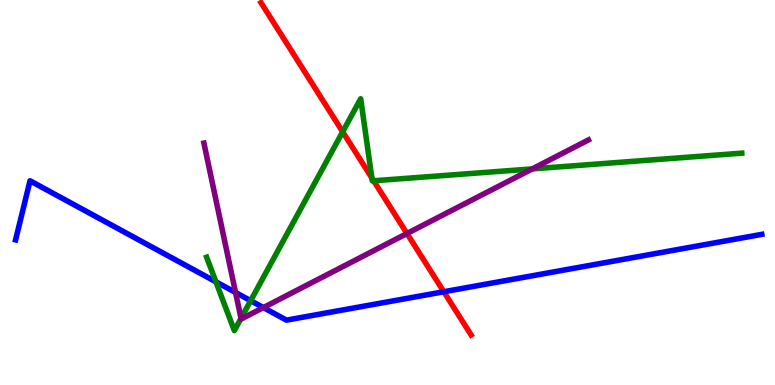[{'lines': ['blue', 'red'], 'intersections': [{'x': 5.73, 'y': 2.42}]}, {'lines': ['green', 'red'], 'intersections': [{'x': 4.42, 'y': 6.58}, {'x': 4.8, 'y': 5.38}, {'x': 4.82, 'y': 5.3}]}, {'lines': ['purple', 'red'], 'intersections': [{'x': 5.25, 'y': 3.93}]}, {'lines': ['blue', 'green'], 'intersections': [{'x': 2.79, 'y': 2.68}, {'x': 3.23, 'y': 2.19}]}, {'lines': ['blue', 'purple'], 'intersections': [{'x': 3.04, 'y': 2.4}, {'x': 3.4, 'y': 2.01}]}, {'lines': ['green', 'purple'], 'intersections': [{'x': 3.11, 'y': 1.73}, {'x': 6.87, 'y': 5.61}]}]